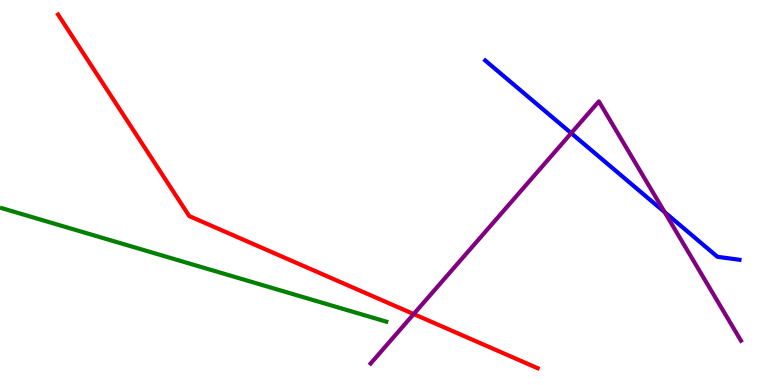[{'lines': ['blue', 'red'], 'intersections': []}, {'lines': ['green', 'red'], 'intersections': []}, {'lines': ['purple', 'red'], 'intersections': [{'x': 5.34, 'y': 1.84}]}, {'lines': ['blue', 'green'], 'intersections': []}, {'lines': ['blue', 'purple'], 'intersections': [{'x': 7.37, 'y': 6.54}, {'x': 8.58, 'y': 4.49}]}, {'lines': ['green', 'purple'], 'intersections': []}]